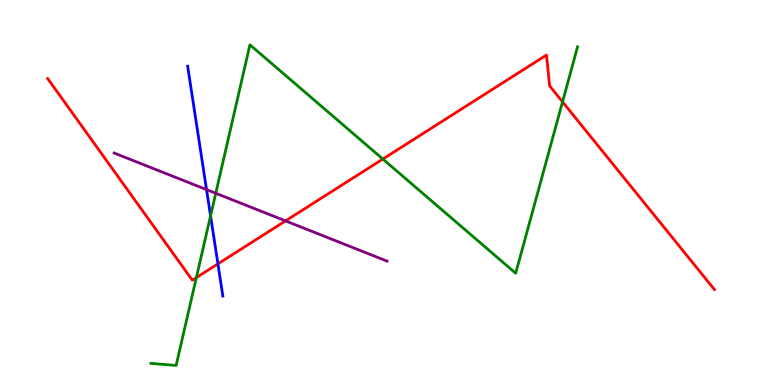[{'lines': ['blue', 'red'], 'intersections': [{'x': 2.81, 'y': 3.15}]}, {'lines': ['green', 'red'], 'intersections': [{'x': 2.53, 'y': 2.79}, {'x': 4.94, 'y': 5.87}, {'x': 7.26, 'y': 7.35}]}, {'lines': ['purple', 'red'], 'intersections': [{'x': 3.68, 'y': 4.26}]}, {'lines': ['blue', 'green'], 'intersections': [{'x': 2.72, 'y': 4.39}]}, {'lines': ['blue', 'purple'], 'intersections': [{'x': 2.67, 'y': 5.07}]}, {'lines': ['green', 'purple'], 'intersections': [{'x': 2.78, 'y': 4.98}]}]